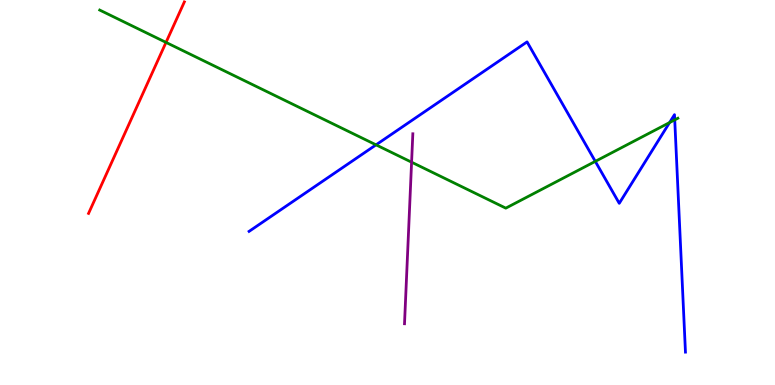[{'lines': ['blue', 'red'], 'intersections': []}, {'lines': ['green', 'red'], 'intersections': [{'x': 2.14, 'y': 8.9}]}, {'lines': ['purple', 'red'], 'intersections': []}, {'lines': ['blue', 'green'], 'intersections': [{'x': 4.85, 'y': 6.24}, {'x': 7.68, 'y': 5.81}, {'x': 8.64, 'y': 6.82}, {'x': 8.71, 'y': 6.89}]}, {'lines': ['blue', 'purple'], 'intersections': []}, {'lines': ['green', 'purple'], 'intersections': [{'x': 5.31, 'y': 5.79}]}]